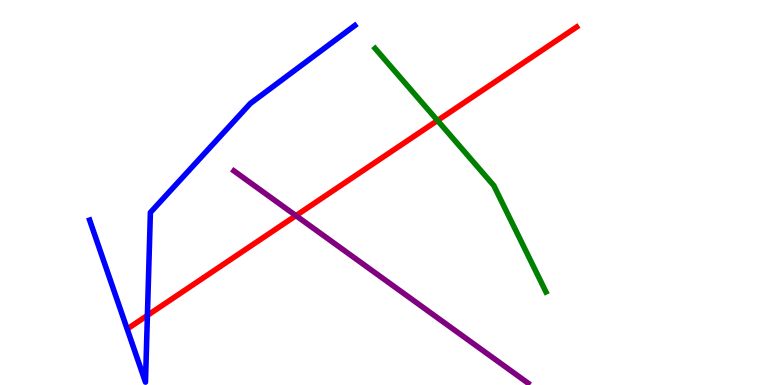[{'lines': ['blue', 'red'], 'intersections': [{'x': 1.9, 'y': 1.81}]}, {'lines': ['green', 'red'], 'intersections': [{'x': 5.65, 'y': 6.87}]}, {'lines': ['purple', 'red'], 'intersections': [{'x': 3.82, 'y': 4.4}]}, {'lines': ['blue', 'green'], 'intersections': []}, {'lines': ['blue', 'purple'], 'intersections': []}, {'lines': ['green', 'purple'], 'intersections': []}]